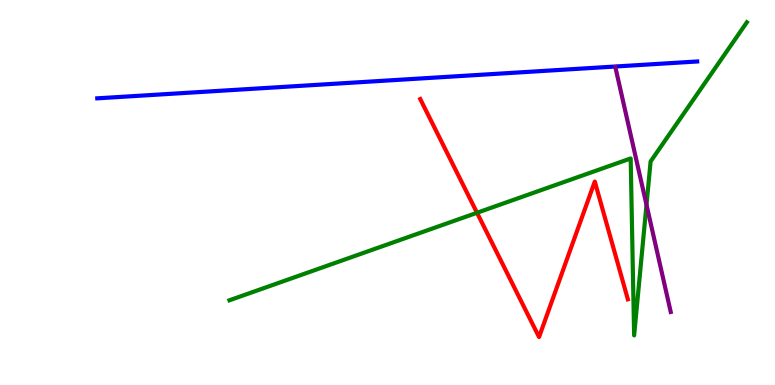[{'lines': ['blue', 'red'], 'intersections': []}, {'lines': ['green', 'red'], 'intersections': [{'x': 6.16, 'y': 4.47}]}, {'lines': ['purple', 'red'], 'intersections': []}, {'lines': ['blue', 'green'], 'intersections': []}, {'lines': ['blue', 'purple'], 'intersections': []}, {'lines': ['green', 'purple'], 'intersections': [{'x': 8.34, 'y': 4.68}]}]